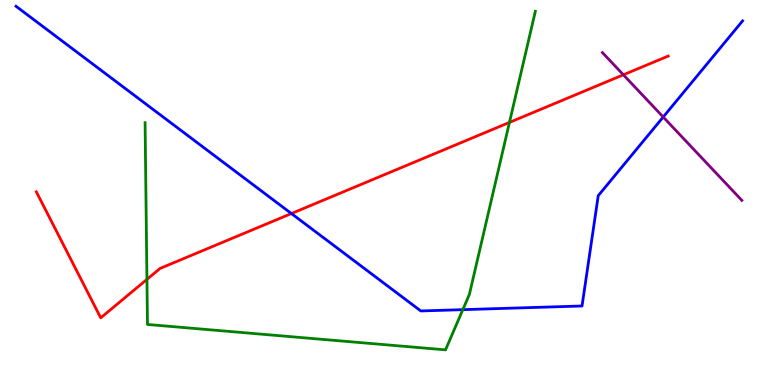[{'lines': ['blue', 'red'], 'intersections': [{'x': 3.76, 'y': 4.45}]}, {'lines': ['green', 'red'], 'intersections': [{'x': 1.9, 'y': 2.74}, {'x': 6.57, 'y': 6.82}]}, {'lines': ['purple', 'red'], 'intersections': [{'x': 8.04, 'y': 8.06}]}, {'lines': ['blue', 'green'], 'intersections': [{'x': 5.97, 'y': 1.96}]}, {'lines': ['blue', 'purple'], 'intersections': [{'x': 8.56, 'y': 6.96}]}, {'lines': ['green', 'purple'], 'intersections': []}]